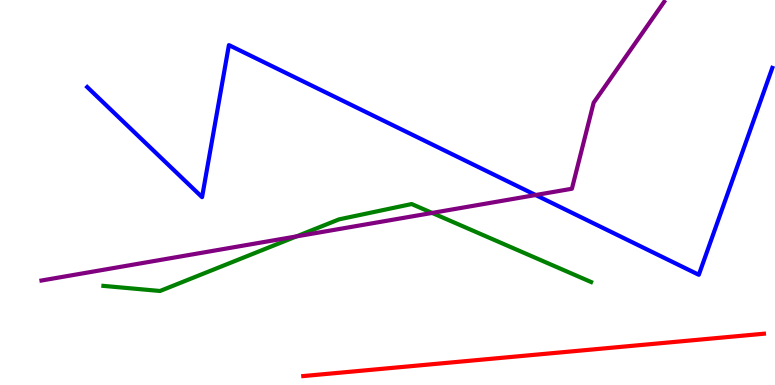[{'lines': ['blue', 'red'], 'intersections': []}, {'lines': ['green', 'red'], 'intersections': []}, {'lines': ['purple', 'red'], 'intersections': []}, {'lines': ['blue', 'green'], 'intersections': []}, {'lines': ['blue', 'purple'], 'intersections': [{'x': 6.91, 'y': 4.93}]}, {'lines': ['green', 'purple'], 'intersections': [{'x': 3.83, 'y': 3.86}, {'x': 5.58, 'y': 4.47}]}]